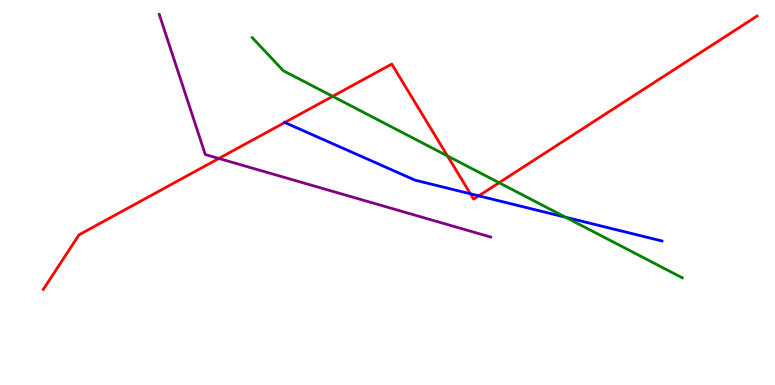[{'lines': ['blue', 'red'], 'intersections': [{'x': 3.67, 'y': 6.82}, {'x': 6.07, 'y': 4.97}, {'x': 6.18, 'y': 4.91}]}, {'lines': ['green', 'red'], 'intersections': [{'x': 4.29, 'y': 7.5}, {'x': 5.77, 'y': 5.95}, {'x': 6.44, 'y': 5.25}]}, {'lines': ['purple', 'red'], 'intersections': [{'x': 2.82, 'y': 5.88}]}, {'lines': ['blue', 'green'], 'intersections': [{'x': 7.3, 'y': 4.36}]}, {'lines': ['blue', 'purple'], 'intersections': []}, {'lines': ['green', 'purple'], 'intersections': []}]